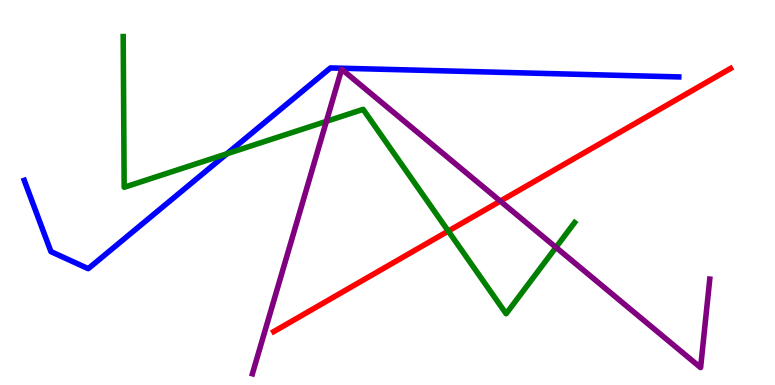[{'lines': ['blue', 'red'], 'intersections': []}, {'lines': ['green', 'red'], 'intersections': [{'x': 5.78, 'y': 4.0}]}, {'lines': ['purple', 'red'], 'intersections': [{'x': 6.46, 'y': 4.78}]}, {'lines': ['blue', 'green'], 'intersections': [{'x': 2.93, 'y': 6.01}]}, {'lines': ['blue', 'purple'], 'intersections': []}, {'lines': ['green', 'purple'], 'intersections': [{'x': 4.21, 'y': 6.85}, {'x': 7.17, 'y': 3.57}]}]